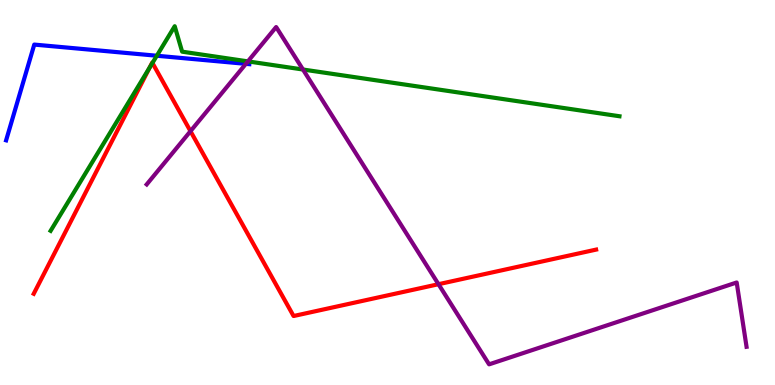[{'lines': ['blue', 'red'], 'intersections': []}, {'lines': ['green', 'red'], 'intersections': [{'x': 1.93, 'y': 8.25}, {'x': 1.97, 'y': 8.36}]}, {'lines': ['purple', 'red'], 'intersections': [{'x': 2.46, 'y': 6.59}, {'x': 5.66, 'y': 2.62}]}, {'lines': ['blue', 'green'], 'intersections': [{'x': 2.02, 'y': 8.55}]}, {'lines': ['blue', 'purple'], 'intersections': [{'x': 3.17, 'y': 8.34}]}, {'lines': ['green', 'purple'], 'intersections': [{'x': 3.2, 'y': 8.41}, {'x': 3.91, 'y': 8.19}]}]